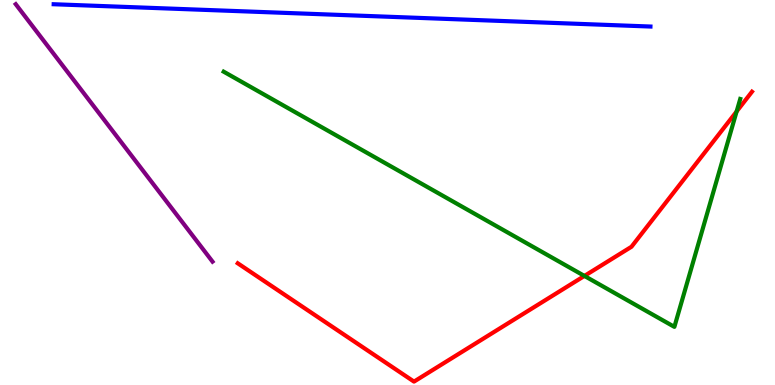[{'lines': ['blue', 'red'], 'intersections': []}, {'lines': ['green', 'red'], 'intersections': [{'x': 7.54, 'y': 2.83}, {'x': 9.5, 'y': 7.1}]}, {'lines': ['purple', 'red'], 'intersections': []}, {'lines': ['blue', 'green'], 'intersections': []}, {'lines': ['blue', 'purple'], 'intersections': []}, {'lines': ['green', 'purple'], 'intersections': []}]